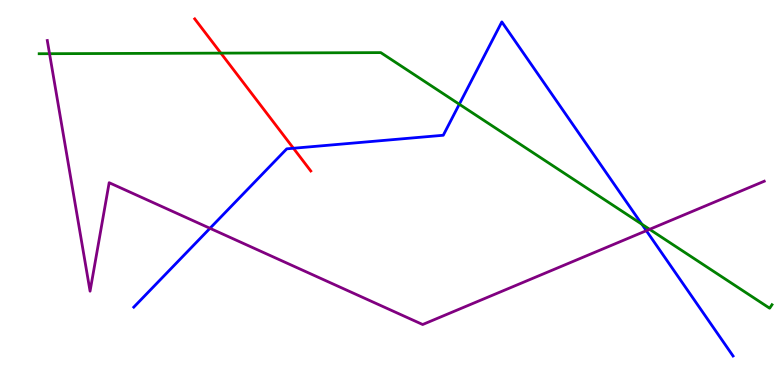[{'lines': ['blue', 'red'], 'intersections': [{'x': 3.79, 'y': 6.15}]}, {'lines': ['green', 'red'], 'intersections': [{'x': 2.85, 'y': 8.62}]}, {'lines': ['purple', 'red'], 'intersections': []}, {'lines': ['blue', 'green'], 'intersections': [{'x': 5.93, 'y': 7.29}, {'x': 8.28, 'y': 4.18}]}, {'lines': ['blue', 'purple'], 'intersections': [{'x': 2.71, 'y': 4.07}, {'x': 8.34, 'y': 4.01}]}, {'lines': ['green', 'purple'], 'intersections': [{'x': 0.639, 'y': 8.61}, {'x': 8.38, 'y': 4.04}]}]